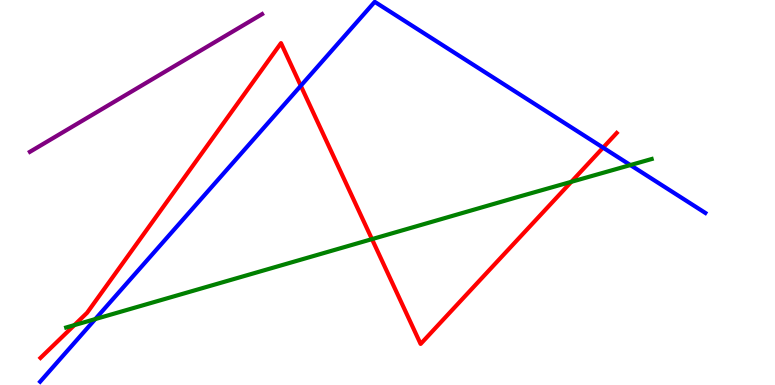[{'lines': ['blue', 'red'], 'intersections': [{'x': 3.88, 'y': 7.77}, {'x': 7.78, 'y': 6.17}]}, {'lines': ['green', 'red'], 'intersections': [{'x': 0.959, 'y': 1.56}, {'x': 4.8, 'y': 3.79}, {'x': 7.37, 'y': 5.28}]}, {'lines': ['purple', 'red'], 'intersections': []}, {'lines': ['blue', 'green'], 'intersections': [{'x': 1.23, 'y': 1.71}, {'x': 8.13, 'y': 5.71}]}, {'lines': ['blue', 'purple'], 'intersections': []}, {'lines': ['green', 'purple'], 'intersections': []}]